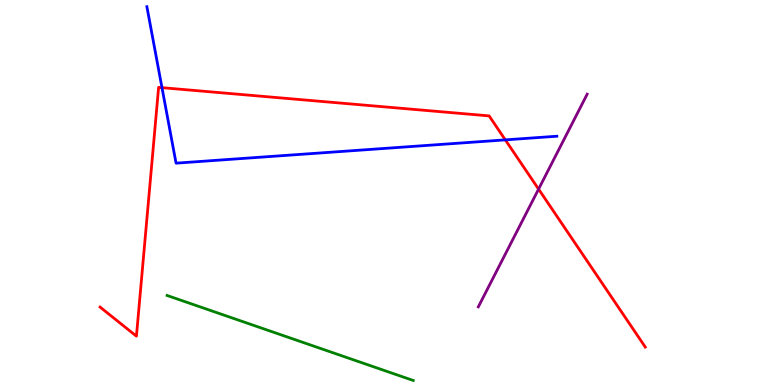[{'lines': ['blue', 'red'], 'intersections': [{'x': 2.09, 'y': 7.72}, {'x': 6.52, 'y': 6.37}]}, {'lines': ['green', 'red'], 'intersections': []}, {'lines': ['purple', 'red'], 'intersections': [{'x': 6.95, 'y': 5.09}]}, {'lines': ['blue', 'green'], 'intersections': []}, {'lines': ['blue', 'purple'], 'intersections': []}, {'lines': ['green', 'purple'], 'intersections': []}]